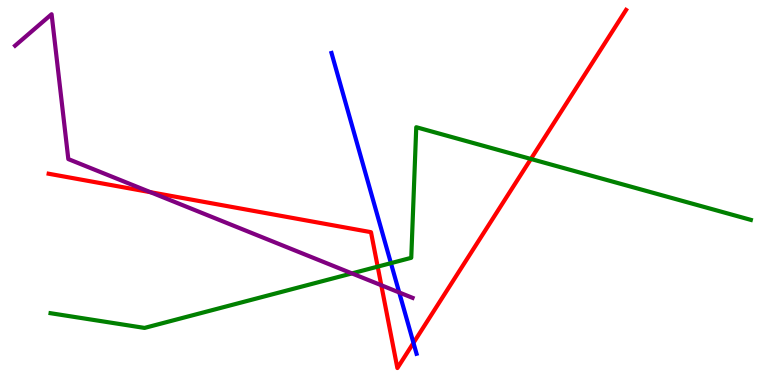[{'lines': ['blue', 'red'], 'intersections': [{'x': 5.34, 'y': 1.09}]}, {'lines': ['green', 'red'], 'intersections': [{'x': 4.87, 'y': 3.07}, {'x': 6.85, 'y': 5.87}]}, {'lines': ['purple', 'red'], 'intersections': [{'x': 1.94, 'y': 5.01}, {'x': 4.92, 'y': 2.59}]}, {'lines': ['blue', 'green'], 'intersections': [{'x': 5.04, 'y': 3.16}]}, {'lines': ['blue', 'purple'], 'intersections': [{'x': 5.15, 'y': 2.4}]}, {'lines': ['green', 'purple'], 'intersections': [{'x': 4.54, 'y': 2.9}]}]